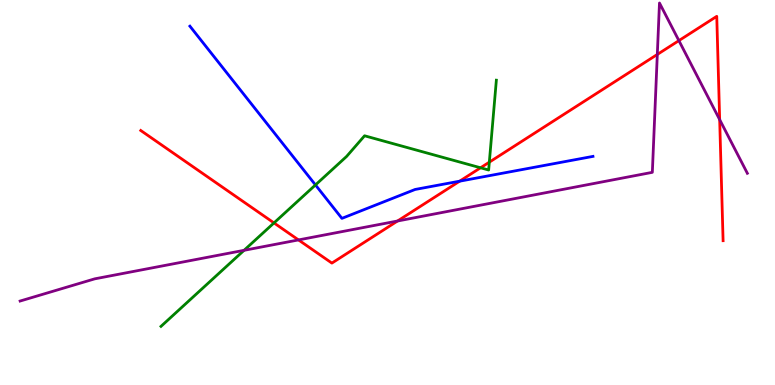[{'lines': ['blue', 'red'], 'intersections': [{'x': 5.93, 'y': 5.29}]}, {'lines': ['green', 'red'], 'intersections': [{'x': 3.54, 'y': 4.21}, {'x': 6.2, 'y': 5.64}, {'x': 6.31, 'y': 5.79}]}, {'lines': ['purple', 'red'], 'intersections': [{'x': 3.85, 'y': 3.77}, {'x': 5.13, 'y': 4.26}, {'x': 8.48, 'y': 8.59}, {'x': 8.76, 'y': 8.95}, {'x': 9.29, 'y': 6.89}]}, {'lines': ['blue', 'green'], 'intersections': [{'x': 4.07, 'y': 5.2}]}, {'lines': ['blue', 'purple'], 'intersections': []}, {'lines': ['green', 'purple'], 'intersections': [{'x': 3.15, 'y': 3.5}]}]